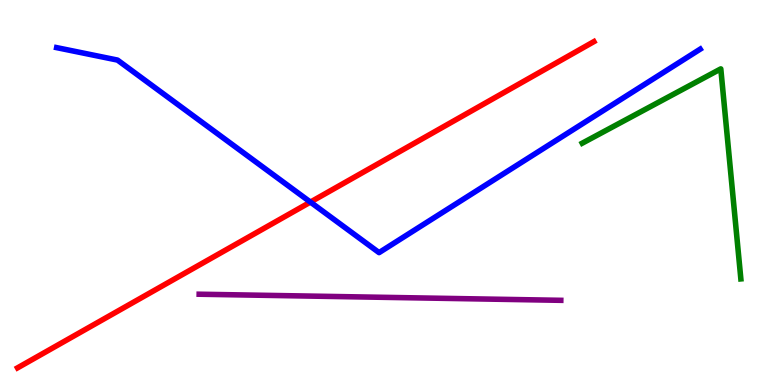[{'lines': ['blue', 'red'], 'intersections': [{'x': 4.01, 'y': 4.75}]}, {'lines': ['green', 'red'], 'intersections': []}, {'lines': ['purple', 'red'], 'intersections': []}, {'lines': ['blue', 'green'], 'intersections': []}, {'lines': ['blue', 'purple'], 'intersections': []}, {'lines': ['green', 'purple'], 'intersections': []}]